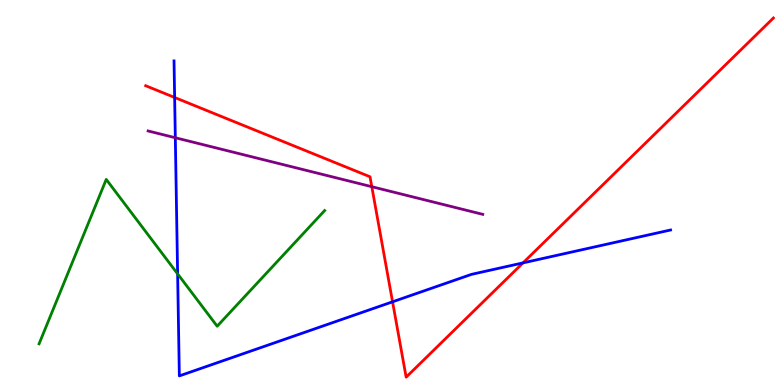[{'lines': ['blue', 'red'], 'intersections': [{'x': 2.25, 'y': 7.47}, {'x': 5.07, 'y': 2.16}, {'x': 6.75, 'y': 3.17}]}, {'lines': ['green', 'red'], 'intersections': []}, {'lines': ['purple', 'red'], 'intersections': [{'x': 4.8, 'y': 5.15}]}, {'lines': ['blue', 'green'], 'intersections': [{'x': 2.29, 'y': 2.89}]}, {'lines': ['blue', 'purple'], 'intersections': [{'x': 2.26, 'y': 6.42}]}, {'lines': ['green', 'purple'], 'intersections': []}]